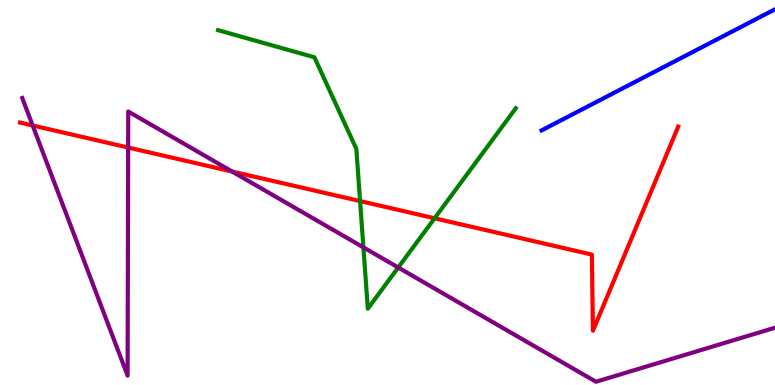[{'lines': ['blue', 'red'], 'intersections': []}, {'lines': ['green', 'red'], 'intersections': [{'x': 4.65, 'y': 4.78}, {'x': 5.61, 'y': 4.33}]}, {'lines': ['purple', 'red'], 'intersections': [{'x': 0.422, 'y': 6.74}, {'x': 1.65, 'y': 6.17}, {'x': 2.99, 'y': 5.54}]}, {'lines': ['blue', 'green'], 'intersections': []}, {'lines': ['blue', 'purple'], 'intersections': []}, {'lines': ['green', 'purple'], 'intersections': [{'x': 4.69, 'y': 3.57}, {'x': 5.14, 'y': 3.05}]}]